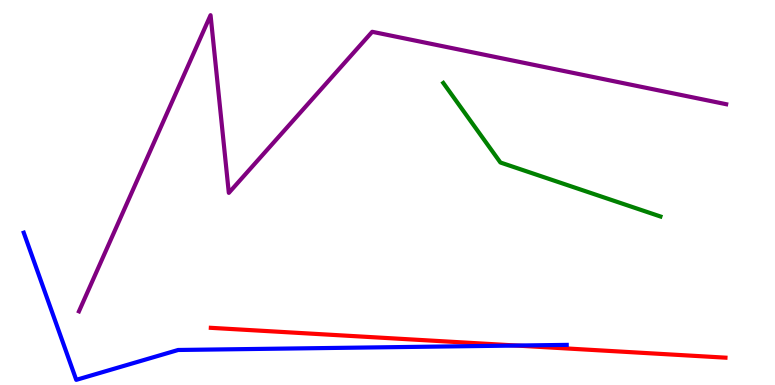[{'lines': ['blue', 'red'], 'intersections': [{'x': 6.66, 'y': 1.02}]}, {'lines': ['green', 'red'], 'intersections': []}, {'lines': ['purple', 'red'], 'intersections': []}, {'lines': ['blue', 'green'], 'intersections': []}, {'lines': ['blue', 'purple'], 'intersections': []}, {'lines': ['green', 'purple'], 'intersections': []}]